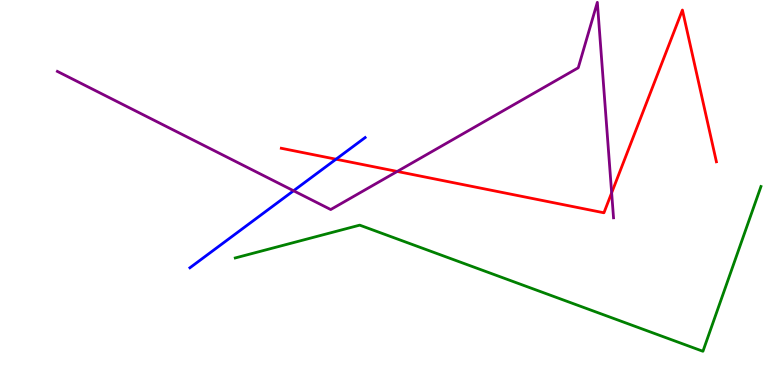[{'lines': ['blue', 'red'], 'intersections': [{'x': 4.34, 'y': 5.86}]}, {'lines': ['green', 'red'], 'intersections': []}, {'lines': ['purple', 'red'], 'intersections': [{'x': 5.13, 'y': 5.55}, {'x': 7.89, 'y': 4.99}]}, {'lines': ['blue', 'green'], 'intersections': []}, {'lines': ['blue', 'purple'], 'intersections': [{'x': 3.79, 'y': 5.05}]}, {'lines': ['green', 'purple'], 'intersections': []}]